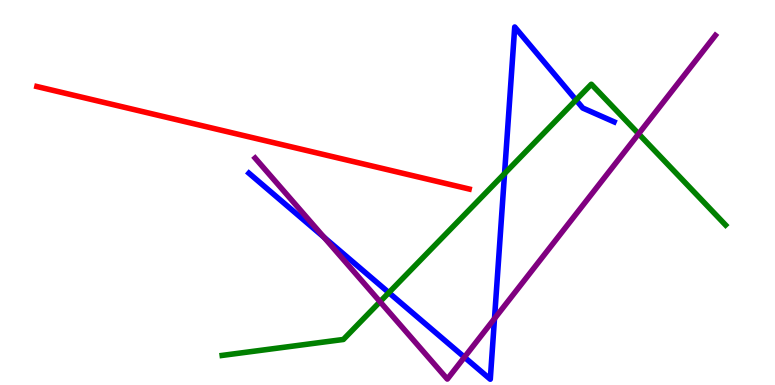[{'lines': ['blue', 'red'], 'intersections': []}, {'lines': ['green', 'red'], 'intersections': []}, {'lines': ['purple', 'red'], 'intersections': []}, {'lines': ['blue', 'green'], 'intersections': [{'x': 5.02, 'y': 2.4}, {'x': 6.51, 'y': 5.49}, {'x': 7.43, 'y': 7.4}]}, {'lines': ['blue', 'purple'], 'intersections': [{'x': 4.18, 'y': 3.84}, {'x': 5.99, 'y': 0.723}, {'x': 6.38, 'y': 1.72}]}, {'lines': ['green', 'purple'], 'intersections': [{'x': 4.9, 'y': 2.16}, {'x': 8.24, 'y': 6.52}]}]